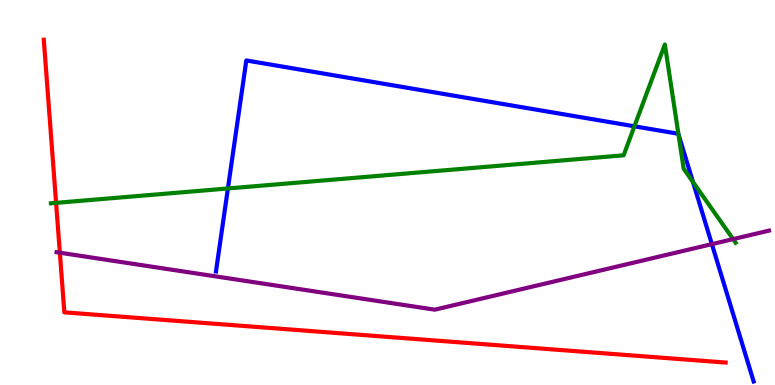[{'lines': ['blue', 'red'], 'intersections': []}, {'lines': ['green', 'red'], 'intersections': [{'x': 0.724, 'y': 4.73}]}, {'lines': ['purple', 'red'], 'intersections': [{'x': 0.772, 'y': 3.44}]}, {'lines': ['blue', 'green'], 'intersections': [{'x': 2.94, 'y': 5.1}, {'x': 8.19, 'y': 6.72}, {'x': 8.75, 'y': 6.51}, {'x': 8.94, 'y': 5.27}]}, {'lines': ['blue', 'purple'], 'intersections': [{'x': 9.19, 'y': 3.66}]}, {'lines': ['green', 'purple'], 'intersections': [{'x': 9.46, 'y': 3.79}]}]